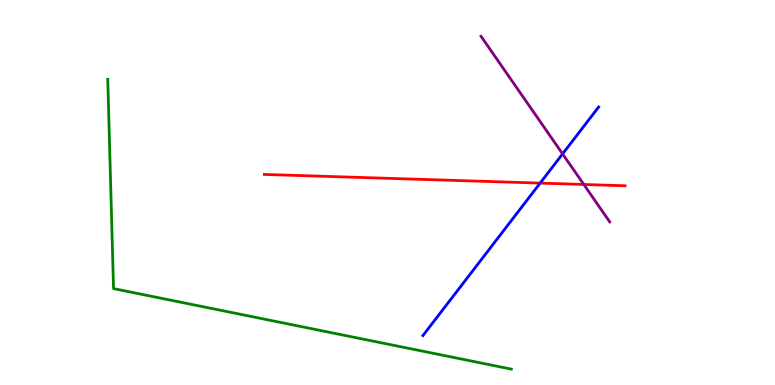[{'lines': ['blue', 'red'], 'intersections': [{'x': 6.97, 'y': 5.24}]}, {'lines': ['green', 'red'], 'intersections': []}, {'lines': ['purple', 'red'], 'intersections': [{'x': 7.53, 'y': 5.21}]}, {'lines': ['blue', 'green'], 'intersections': []}, {'lines': ['blue', 'purple'], 'intersections': [{'x': 7.26, 'y': 6.0}]}, {'lines': ['green', 'purple'], 'intersections': []}]